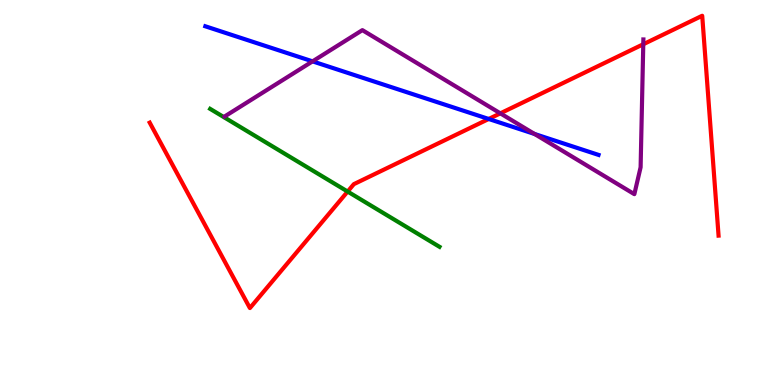[{'lines': ['blue', 'red'], 'intersections': [{'x': 6.31, 'y': 6.91}]}, {'lines': ['green', 'red'], 'intersections': [{'x': 4.49, 'y': 5.02}]}, {'lines': ['purple', 'red'], 'intersections': [{'x': 6.46, 'y': 7.06}, {'x': 8.3, 'y': 8.85}]}, {'lines': ['blue', 'green'], 'intersections': []}, {'lines': ['blue', 'purple'], 'intersections': [{'x': 4.03, 'y': 8.41}, {'x': 6.9, 'y': 6.52}]}, {'lines': ['green', 'purple'], 'intersections': []}]